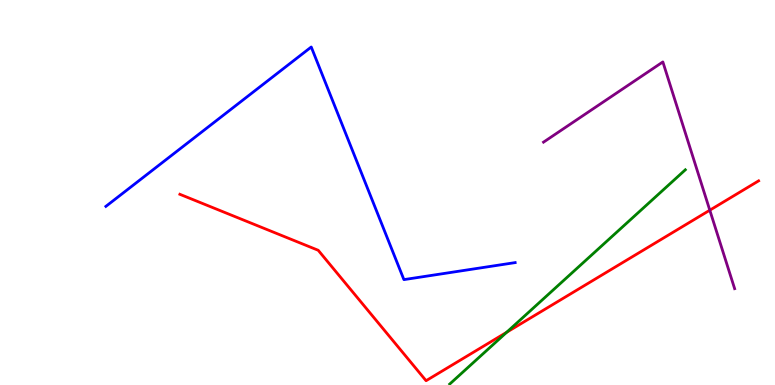[{'lines': ['blue', 'red'], 'intersections': []}, {'lines': ['green', 'red'], 'intersections': [{'x': 6.54, 'y': 1.37}]}, {'lines': ['purple', 'red'], 'intersections': [{'x': 9.16, 'y': 4.54}]}, {'lines': ['blue', 'green'], 'intersections': []}, {'lines': ['blue', 'purple'], 'intersections': []}, {'lines': ['green', 'purple'], 'intersections': []}]